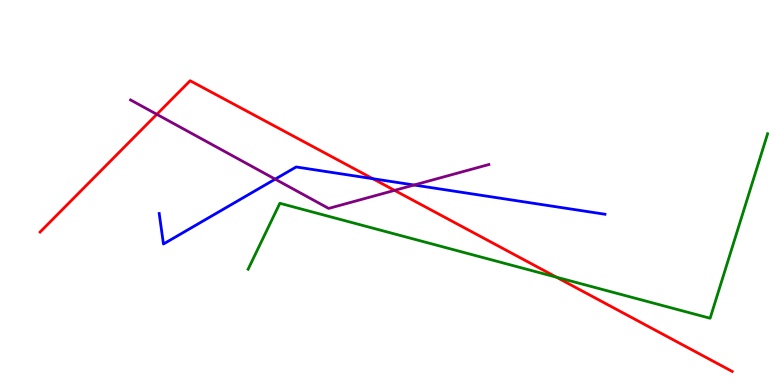[{'lines': ['blue', 'red'], 'intersections': [{'x': 4.81, 'y': 5.36}]}, {'lines': ['green', 'red'], 'intersections': [{'x': 7.18, 'y': 2.8}]}, {'lines': ['purple', 'red'], 'intersections': [{'x': 2.02, 'y': 7.03}, {'x': 5.09, 'y': 5.06}]}, {'lines': ['blue', 'green'], 'intersections': []}, {'lines': ['blue', 'purple'], 'intersections': [{'x': 3.55, 'y': 5.35}, {'x': 5.34, 'y': 5.19}]}, {'lines': ['green', 'purple'], 'intersections': []}]